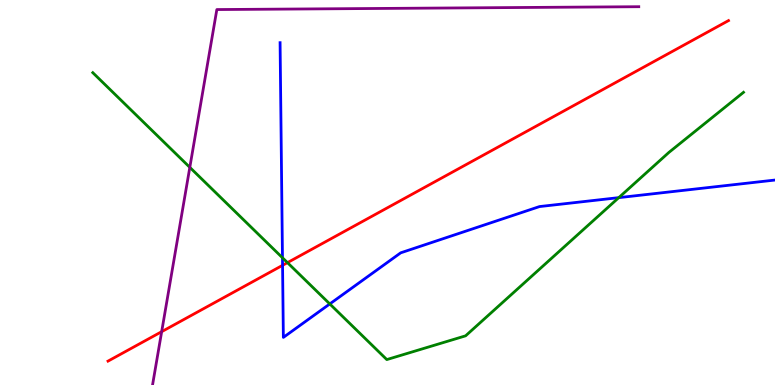[{'lines': ['blue', 'red'], 'intersections': [{'x': 3.65, 'y': 3.11}]}, {'lines': ['green', 'red'], 'intersections': [{'x': 3.71, 'y': 3.18}]}, {'lines': ['purple', 'red'], 'intersections': [{'x': 2.09, 'y': 1.39}]}, {'lines': ['blue', 'green'], 'intersections': [{'x': 3.64, 'y': 3.3}, {'x': 4.26, 'y': 2.11}, {'x': 7.98, 'y': 4.87}]}, {'lines': ['blue', 'purple'], 'intersections': []}, {'lines': ['green', 'purple'], 'intersections': [{'x': 2.45, 'y': 5.65}]}]